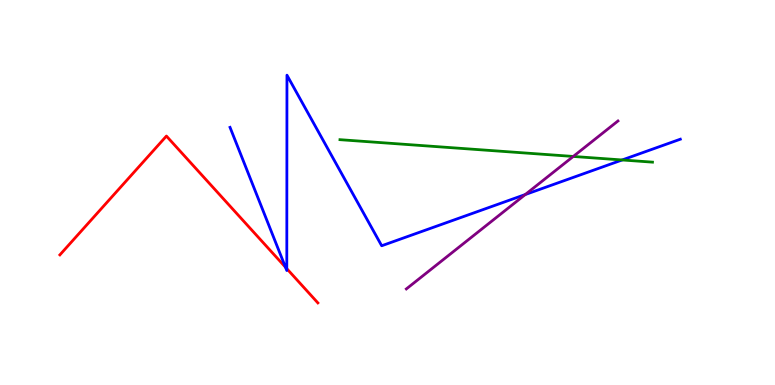[{'lines': ['blue', 'red'], 'intersections': [{'x': 3.68, 'y': 3.06}, {'x': 3.7, 'y': 3.02}]}, {'lines': ['green', 'red'], 'intersections': []}, {'lines': ['purple', 'red'], 'intersections': []}, {'lines': ['blue', 'green'], 'intersections': [{'x': 8.03, 'y': 5.85}]}, {'lines': ['blue', 'purple'], 'intersections': [{'x': 6.78, 'y': 4.95}]}, {'lines': ['green', 'purple'], 'intersections': [{'x': 7.4, 'y': 5.94}]}]